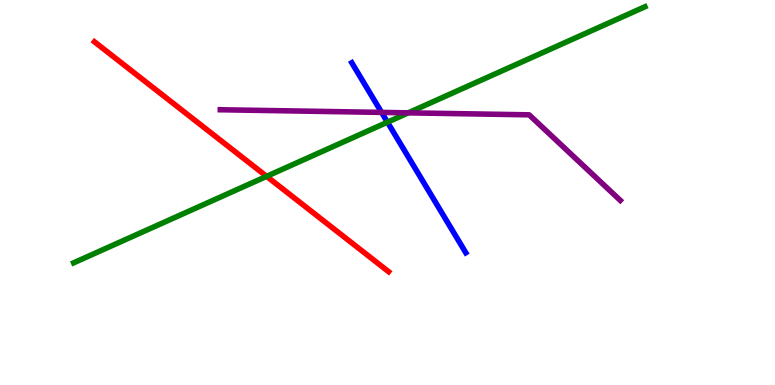[{'lines': ['blue', 'red'], 'intersections': []}, {'lines': ['green', 'red'], 'intersections': [{'x': 3.44, 'y': 5.42}]}, {'lines': ['purple', 'red'], 'intersections': []}, {'lines': ['blue', 'green'], 'intersections': [{'x': 5.0, 'y': 6.83}]}, {'lines': ['blue', 'purple'], 'intersections': [{'x': 4.92, 'y': 7.08}]}, {'lines': ['green', 'purple'], 'intersections': [{'x': 5.27, 'y': 7.07}]}]